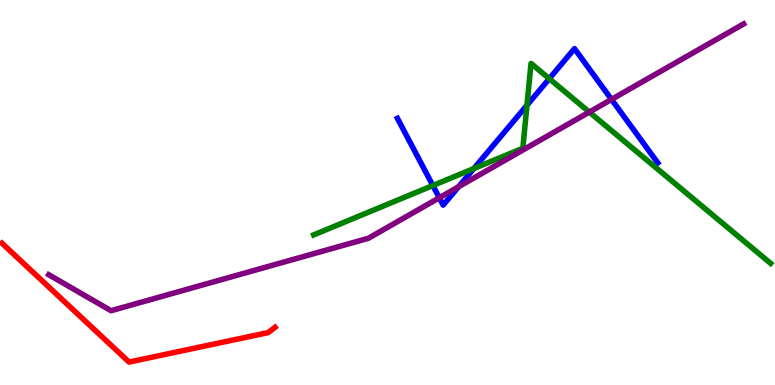[{'lines': ['blue', 'red'], 'intersections': []}, {'lines': ['green', 'red'], 'intersections': []}, {'lines': ['purple', 'red'], 'intersections': []}, {'lines': ['blue', 'green'], 'intersections': [{'x': 5.58, 'y': 5.18}, {'x': 6.11, 'y': 5.62}, {'x': 6.8, 'y': 7.27}, {'x': 7.09, 'y': 7.96}]}, {'lines': ['blue', 'purple'], 'intersections': [{'x': 5.67, 'y': 4.86}, {'x': 5.92, 'y': 5.15}, {'x': 7.89, 'y': 7.42}]}, {'lines': ['green', 'purple'], 'intersections': [{'x': 7.6, 'y': 7.09}]}]